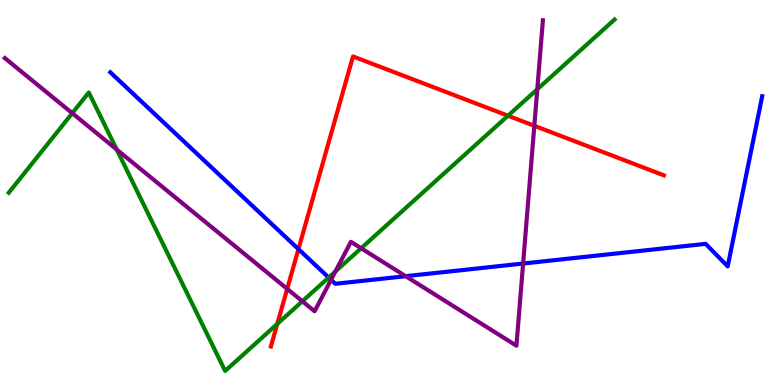[{'lines': ['blue', 'red'], 'intersections': [{'x': 3.85, 'y': 3.53}]}, {'lines': ['green', 'red'], 'intersections': [{'x': 3.58, 'y': 1.59}, {'x': 6.55, 'y': 6.99}]}, {'lines': ['purple', 'red'], 'intersections': [{'x': 3.71, 'y': 2.5}, {'x': 6.89, 'y': 6.73}]}, {'lines': ['blue', 'green'], 'intersections': [{'x': 4.24, 'y': 2.79}]}, {'lines': ['blue', 'purple'], 'intersections': [{'x': 4.27, 'y': 2.73}, {'x': 5.23, 'y': 2.83}, {'x': 6.75, 'y': 3.15}]}, {'lines': ['green', 'purple'], 'intersections': [{'x': 0.932, 'y': 7.06}, {'x': 1.51, 'y': 6.12}, {'x': 3.9, 'y': 2.17}, {'x': 4.33, 'y': 2.95}, {'x': 4.66, 'y': 3.55}, {'x': 6.93, 'y': 7.68}]}]